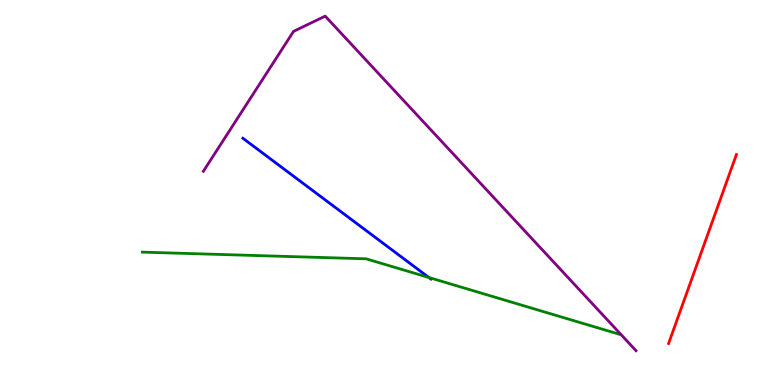[{'lines': ['blue', 'red'], 'intersections': []}, {'lines': ['green', 'red'], 'intersections': []}, {'lines': ['purple', 'red'], 'intersections': []}, {'lines': ['blue', 'green'], 'intersections': [{'x': 5.53, 'y': 2.79}]}, {'lines': ['blue', 'purple'], 'intersections': []}, {'lines': ['green', 'purple'], 'intersections': []}]